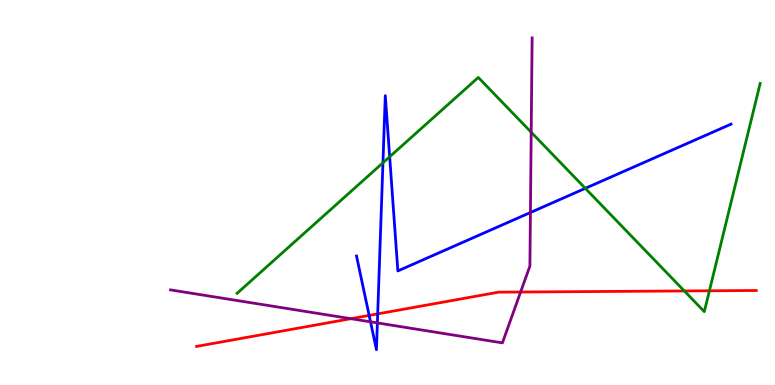[{'lines': ['blue', 'red'], 'intersections': [{'x': 4.76, 'y': 1.81}, {'x': 4.87, 'y': 1.85}]}, {'lines': ['green', 'red'], 'intersections': [{'x': 8.83, 'y': 2.44}, {'x': 9.15, 'y': 2.45}]}, {'lines': ['purple', 'red'], 'intersections': [{'x': 4.53, 'y': 1.72}, {'x': 6.72, 'y': 2.42}]}, {'lines': ['blue', 'green'], 'intersections': [{'x': 4.94, 'y': 5.77}, {'x': 5.03, 'y': 5.93}, {'x': 7.55, 'y': 5.11}]}, {'lines': ['blue', 'purple'], 'intersections': [{'x': 4.78, 'y': 1.64}, {'x': 4.87, 'y': 1.61}, {'x': 6.84, 'y': 4.48}]}, {'lines': ['green', 'purple'], 'intersections': [{'x': 6.85, 'y': 6.56}]}]